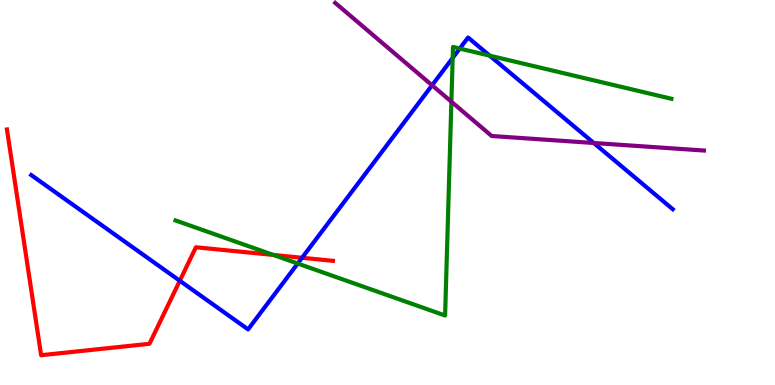[{'lines': ['blue', 'red'], 'intersections': [{'x': 2.32, 'y': 2.71}, {'x': 3.9, 'y': 3.3}]}, {'lines': ['green', 'red'], 'intersections': [{'x': 3.53, 'y': 3.38}]}, {'lines': ['purple', 'red'], 'intersections': []}, {'lines': ['blue', 'green'], 'intersections': [{'x': 3.84, 'y': 3.16}, {'x': 5.84, 'y': 8.49}, {'x': 5.93, 'y': 8.74}, {'x': 6.32, 'y': 8.55}]}, {'lines': ['blue', 'purple'], 'intersections': [{'x': 5.58, 'y': 7.78}, {'x': 7.66, 'y': 6.29}]}, {'lines': ['green', 'purple'], 'intersections': [{'x': 5.82, 'y': 7.36}]}]